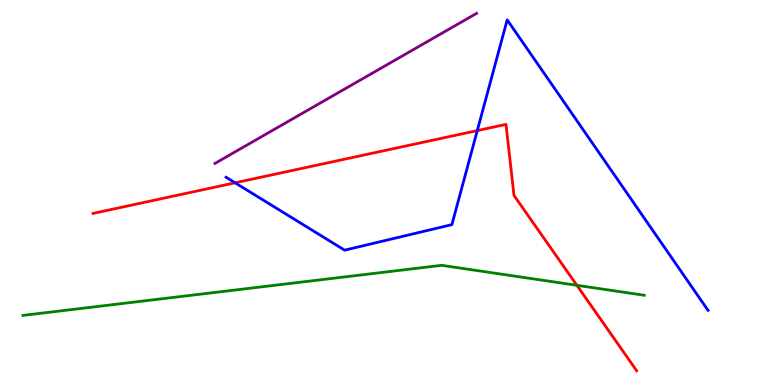[{'lines': ['blue', 'red'], 'intersections': [{'x': 3.03, 'y': 5.25}, {'x': 6.16, 'y': 6.61}]}, {'lines': ['green', 'red'], 'intersections': [{'x': 7.44, 'y': 2.59}]}, {'lines': ['purple', 'red'], 'intersections': []}, {'lines': ['blue', 'green'], 'intersections': []}, {'lines': ['blue', 'purple'], 'intersections': []}, {'lines': ['green', 'purple'], 'intersections': []}]